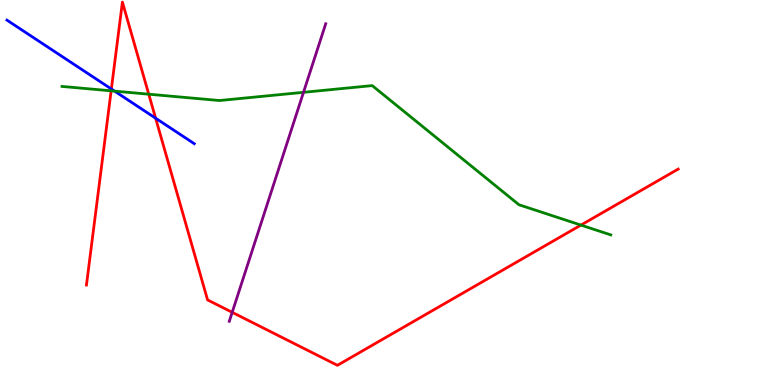[{'lines': ['blue', 'red'], 'intersections': [{'x': 1.44, 'y': 7.69}, {'x': 2.01, 'y': 6.93}]}, {'lines': ['green', 'red'], 'intersections': [{'x': 1.43, 'y': 7.64}, {'x': 1.92, 'y': 7.55}, {'x': 7.5, 'y': 4.15}]}, {'lines': ['purple', 'red'], 'intersections': [{'x': 3.0, 'y': 1.89}]}, {'lines': ['blue', 'green'], 'intersections': [{'x': 1.48, 'y': 7.63}]}, {'lines': ['blue', 'purple'], 'intersections': []}, {'lines': ['green', 'purple'], 'intersections': [{'x': 3.92, 'y': 7.6}]}]